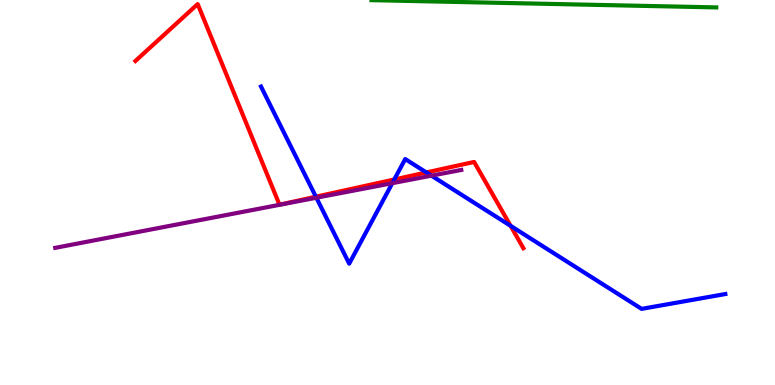[{'lines': ['blue', 'red'], 'intersections': [{'x': 4.08, 'y': 4.89}, {'x': 5.09, 'y': 5.34}, {'x': 5.5, 'y': 5.52}, {'x': 6.59, 'y': 4.13}]}, {'lines': ['green', 'red'], 'intersections': []}, {'lines': ['purple', 'red'], 'intersections': []}, {'lines': ['blue', 'green'], 'intersections': []}, {'lines': ['blue', 'purple'], 'intersections': [{'x': 4.08, 'y': 4.86}, {'x': 5.06, 'y': 5.24}, {'x': 5.57, 'y': 5.44}]}, {'lines': ['green', 'purple'], 'intersections': []}]